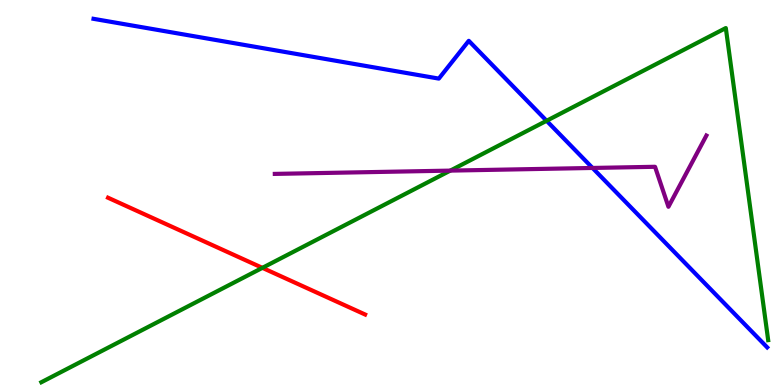[{'lines': ['blue', 'red'], 'intersections': []}, {'lines': ['green', 'red'], 'intersections': [{'x': 3.39, 'y': 3.04}]}, {'lines': ['purple', 'red'], 'intersections': []}, {'lines': ['blue', 'green'], 'intersections': [{'x': 7.05, 'y': 6.86}]}, {'lines': ['blue', 'purple'], 'intersections': [{'x': 7.65, 'y': 5.64}]}, {'lines': ['green', 'purple'], 'intersections': [{'x': 5.81, 'y': 5.57}]}]